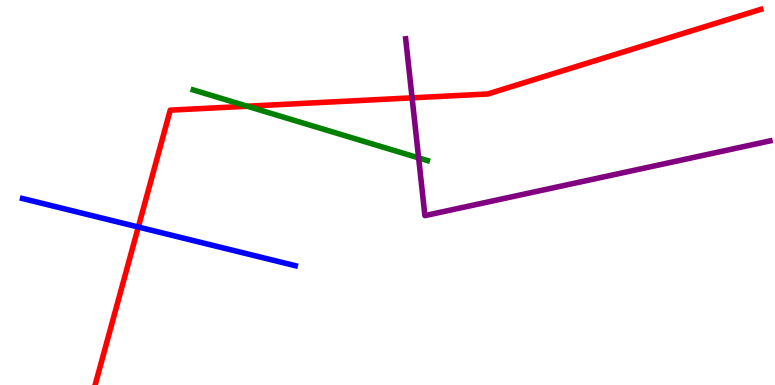[{'lines': ['blue', 'red'], 'intersections': [{'x': 1.78, 'y': 4.1}]}, {'lines': ['green', 'red'], 'intersections': [{'x': 3.19, 'y': 7.24}]}, {'lines': ['purple', 'red'], 'intersections': [{'x': 5.32, 'y': 7.46}]}, {'lines': ['blue', 'green'], 'intersections': []}, {'lines': ['blue', 'purple'], 'intersections': []}, {'lines': ['green', 'purple'], 'intersections': [{'x': 5.4, 'y': 5.9}]}]